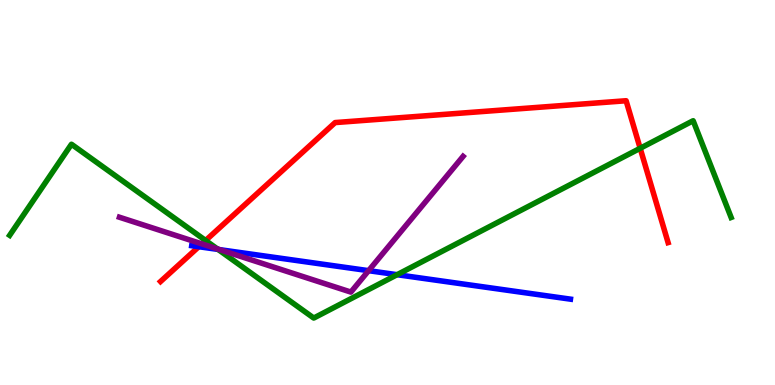[{'lines': ['blue', 'red'], 'intersections': [{'x': 2.56, 'y': 3.59}]}, {'lines': ['green', 'red'], 'intersections': [{'x': 2.65, 'y': 3.75}, {'x': 8.26, 'y': 6.15}]}, {'lines': ['purple', 'red'], 'intersections': [{'x': 2.6, 'y': 3.67}]}, {'lines': ['blue', 'green'], 'intersections': [{'x': 2.81, 'y': 3.52}, {'x': 5.12, 'y': 2.87}]}, {'lines': ['blue', 'purple'], 'intersections': [{'x': 2.84, 'y': 3.52}, {'x': 4.76, 'y': 2.97}]}, {'lines': ['green', 'purple'], 'intersections': [{'x': 2.8, 'y': 3.54}]}]